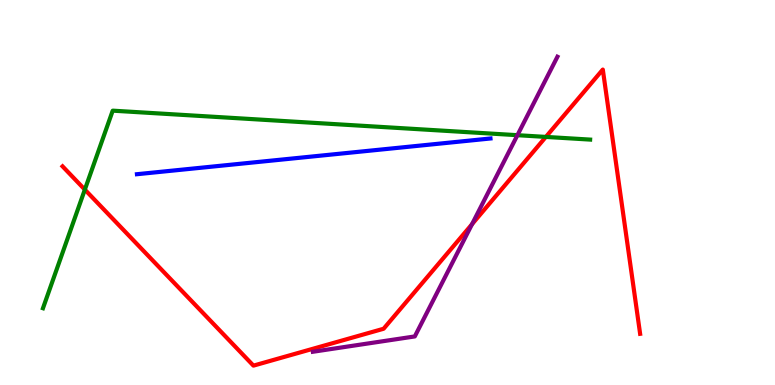[{'lines': ['blue', 'red'], 'intersections': []}, {'lines': ['green', 'red'], 'intersections': [{'x': 1.09, 'y': 5.07}, {'x': 7.04, 'y': 6.44}]}, {'lines': ['purple', 'red'], 'intersections': [{'x': 6.09, 'y': 4.18}]}, {'lines': ['blue', 'green'], 'intersections': []}, {'lines': ['blue', 'purple'], 'intersections': []}, {'lines': ['green', 'purple'], 'intersections': [{'x': 6.68, 'y': 6.49}]}]